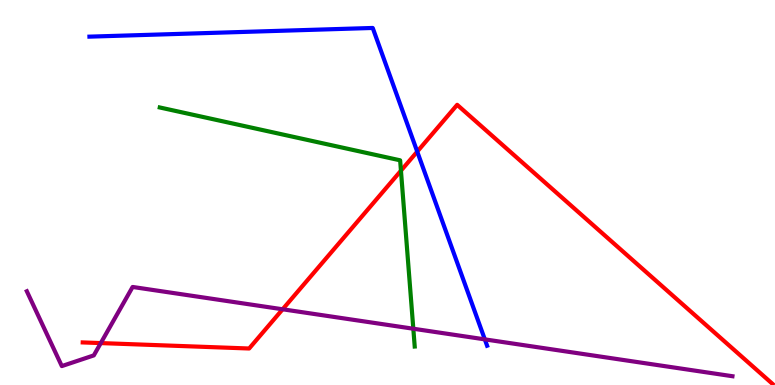[{'lines': ['blue', 'red'], 'intersections': [{'x': 5.38, 'y': 6.06}]}, {'lines': ['green', 'red'], 'intersections': [{'x': 5.17, 'y': 5.57}]}, {'lines': ['purple', 'red'], 'intersections': [{'x': 1.3, 'y': 1.09}, {'x': 3.65, 'y': 1.97}]}, {'lines': ['blue', 'green'], 'intersections': []}, {'lines': ['blue', 'purple'], 'intersections': [{'x': 6.26, 'y': 1.19}]}, {'lines': ['green', 'purple'], 'intersections': [{'x': 5.33, 'y': 1.46}]}]